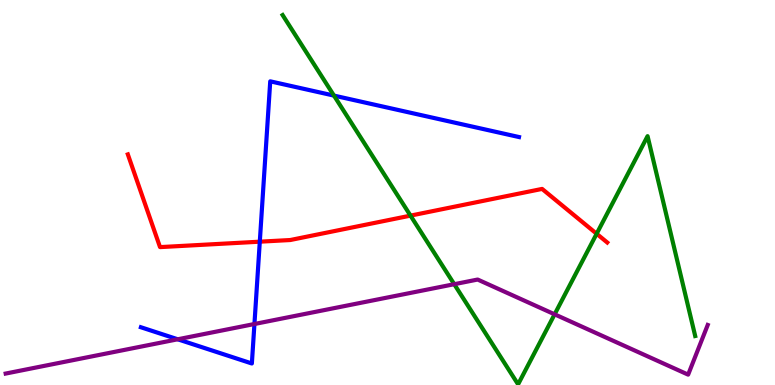[{'lines': ['blue', 'red'], 'intersections': [{'x': 3.35, 'y': 3.72}]}, {'lines': ['green', 'red'], 'intersections': [{'x': 5.3, 'y': 4.4}, {'x': 7.7, 'y': 3.93}]}, {'lines': ['purple', 'red'], 'intersections': []}, {'lines': ['blue', 'green'], 'intersections': [{'x': 4.31, 'y': 7.52}]}, {'lines': ['blue', 'purple'], 'intersections': [{'x': 2.29, 'y': 1.19}, {'x': 3.28, 'y': 1.58}]}, {'lines': ['green', 'purple'], 'intersections': [{'x': 5.86, 'y': 2.62}, {'x': 7.16, 'y': 1.84}]}]